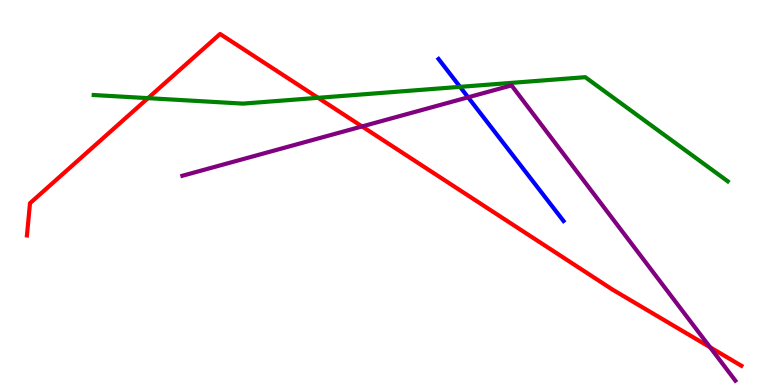[{'lines': ['blue', 'red'], 'intersections': []}, {'lines': ['green', 'red'], 'intersections': [{'x': 1.91, 'y': 7.45}, {'x': 4.1, 'y': 7.46}]}, {'lines': ['purple', 'red'], 'intersections': [{'x': 4.67, 'y': 6.72}, {'x': 9.16, 'y': 0.981}]}, {'lines': ['blue', 'green'], 'intersections': [{'x': 5.94, 'y': 7.74}]}, {'lines': ['blue', 'purple'], 'intersections': [{'x': 6.04, 'y': 7.47}]}, {'lines': ['green', 'purple'], 'intersections': []}]